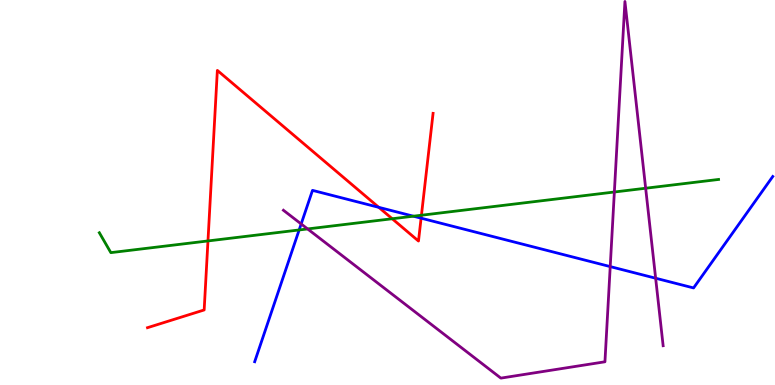[{'lines': ['blue', 'red'], 'intersections': [{'x': 4.89, 'y': 4.61}, {'x': 5.43, 'y': 4.33}]}, {'lines': ['green', 'red'], 'intersections': [{'x': 2.68, 'y': 3.74}, {'x': 5.06, 'y': 4.32}, {'x': 5.44, 'y': 4.41}]}, {'lines': ['purple', 'red'], 'intersections': []}, {'lines': ['blue', 'green'], 'intersections': [{'x': 3.86, 'y': 4.03}, {'x': 5.33, 'y': 4.38}]}, {'lines': ['blue', 'purple'], 'intersections': [{'x': 3.89, 'y': 4.18}, {'x': 7.87, 'y': 3.08}, {'x': 8.46, 'y': 2.77}]}, {'lines': ['green', 'purple'], 'intersections': [{'x': 3.97, 'y': 4.05}, {'x': 7.93, 'y': 5.01}, {'x': 8.33, 'y': 5.11}]}]